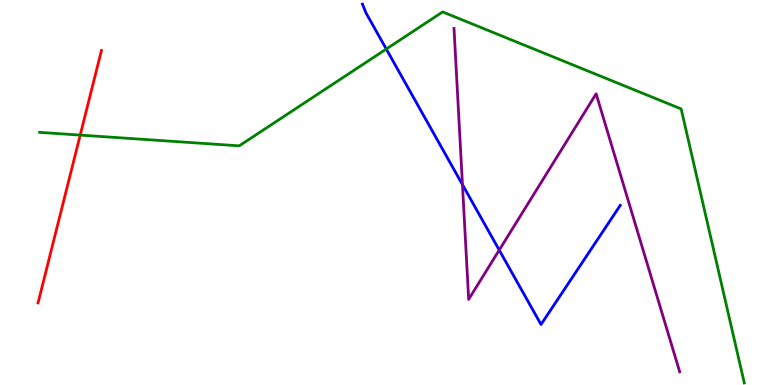[{'lines': ['blue', 'red'], 'intersections': []}, {'lines': ['green', 'red'], 'intersections': [{'x': 1.03, 'y': 6.49}]}, {'lines': ['purple', 'red'], 'intersections': []}, {'lines': ['blue', 'green'], 'intersections': [{'x': 4.98, 'y': 8.73}]}, {'lines': ['blue', 'purple'], 'intersections': [{'x': 5.97, 'y': 5.2}, {'x': 6.44, 'y': 3.5}]}, {'lines': ['green', 'purple'], 'intersections': []}]